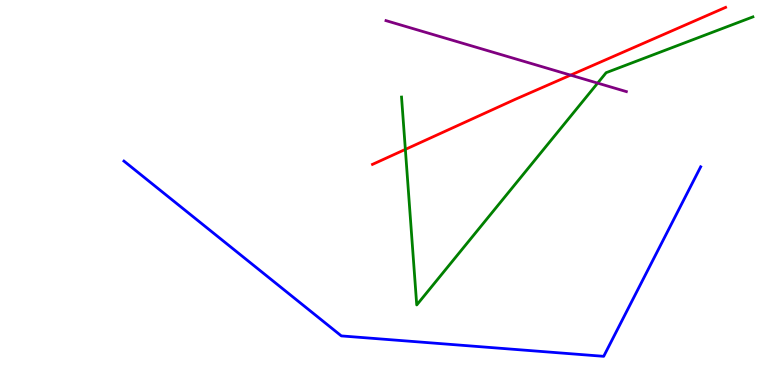[{'lines': ['blue', 'red'], 'intersections': []}, {'lines': ['green', 'red'], 'intersections': [{'x': 5.23, 'y': 6.12}]}, {'lines': ['purple', 'red'], 'intersections': [{'x': 7.36, 'y': 8.05}]}, {'lines': ['blue', 'green'], 'intersections': []}, {'lines': ['blue', 'purple'], 'intersections': []}, {'lines': ['green', 'purple'], 'intersections': [{'x': 7.71, 'y': 7.84}]}]